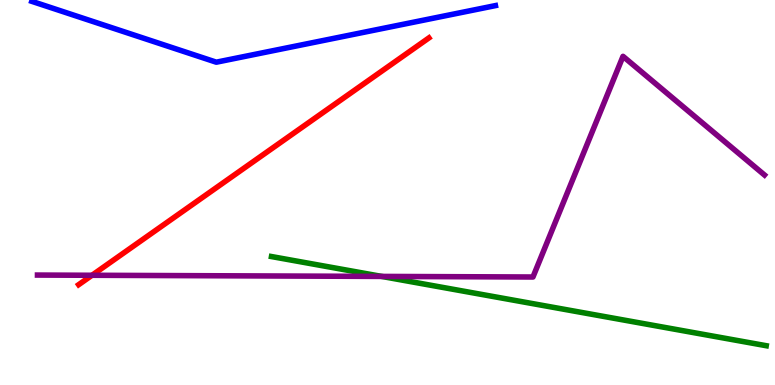[{'lines': ['blue', 'red'], 'intersections': []}, {'lines': ['green', 'red'], 'intersections': []}, {'lines': ['purple', 'red'], 'intersections': [{'x': 1.19, 'y': 2.85}]}, {'lines': ['blue', 'green'], 'intersections': []}, {'lines': ['blue', 'purple'], 'intersections': []}, {'lines': ['green', 'purple'], 'intersections': [{'x': 4.92, 'y': 2.82}]}]